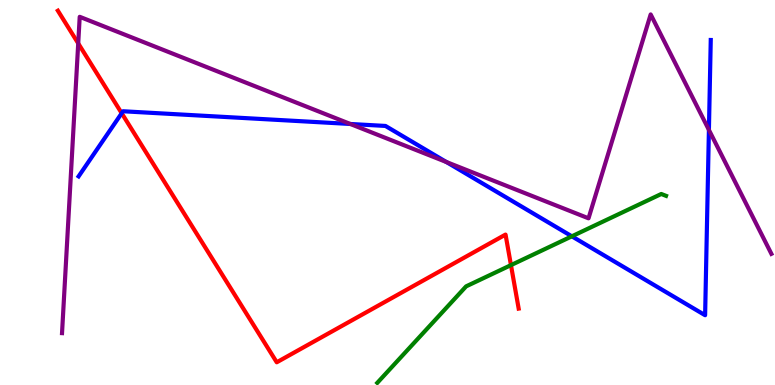[{'lines': ['blue', 'red'], 'intersections': [{'x': 1.57, 'y': 7.06}]}, {'lines': ['green', 'red'], 'intersections': [{'x': 6.59, 'y': 3.11}]}, {'lines': ['purple', 'red'], 'intersections': [{'x': 1.01, 'y': 8.87}]}, {'lines': ['blue', 'green'], 'intersections': [{'x': 7.38, 'y': 3.86}]}, {'lines': ['blue', 'purple'], 'intersections': [{'x': 4.52, 'y': 6.78}, {'x': 5.76, 'y': 5.79}, {'x': 9.15, 'y': 6.63}]}, {'lines': ['green', 'purple'], 'intersections': []}]